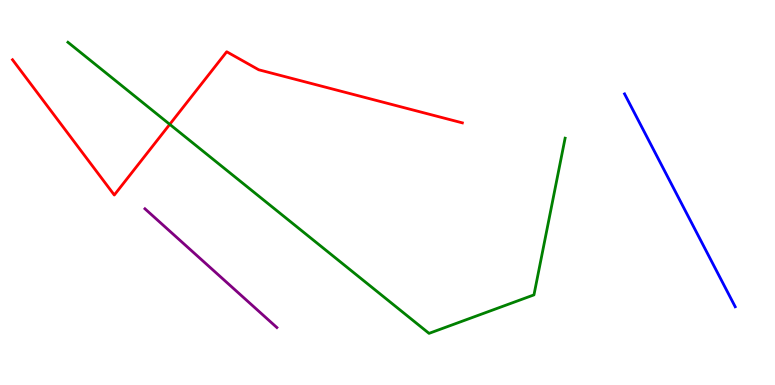[{'lines': ['blue', 'red'], 'intersections': []}, {'lines': ['green', 'red'], 'intersections': [{'x': 2.19, 'y': 6.77}]}, {'lines': ['purple', 'red'], 'intersections': []}, {'lines': ['blue', 'green'], 'intersections': []}, {'lines': ['blue', 'purple'], 'intersections': []}, {'lines': ['green', 'purple'], 'intersections': []}]